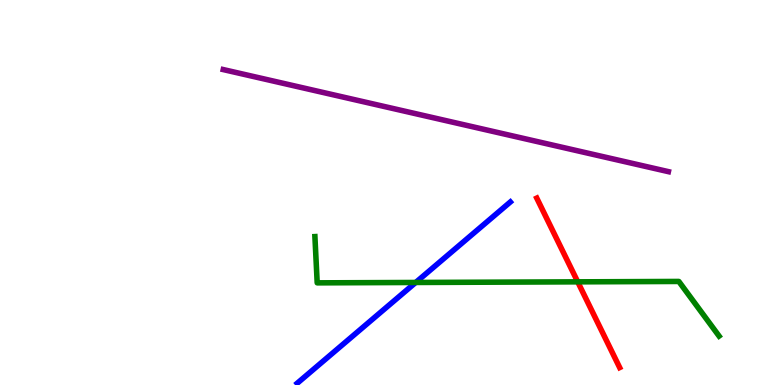[{'lines': ['blue', 'red'], 'intersections': []}, {'lines': ['green', 'red'], 'intersections': [{'x': 7.45, 'y': 2.68}]}, {'lines': ['purple', 'red'], 'intersections': []}, {'lines': ['blue', 'green'], 'intersections': [{'x': 5.36, 'y': 2.66}]}, {'lines': ['blue', 'purple'], 'intersections': []}, {'lines': ['green', 'purple'], 'intersections': []}]